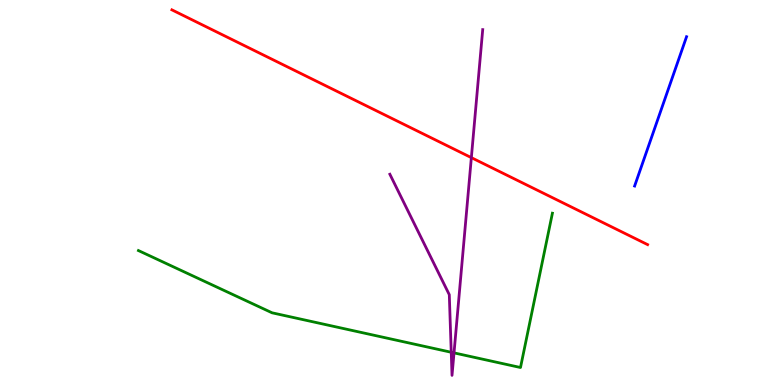[{'lines': ['blue', 'red'], 'intersections': []}, {'lines': ['green', 'red'], 'intersections': []}, {'lines': ['purple', 'red'], 'intersections': [{'x': 6.08, 'y': 5.91}]}, {'lines': ['blue', 'green'], 'intersections': []}, {'lines': ['blue', 'purple'], 'intersections': []}, {'lines': ['green', 'purple'], 'intersections': [{'x': 5.82, 'y': 0.85}, {'x': 5.86, 'y': 0.834}]}]